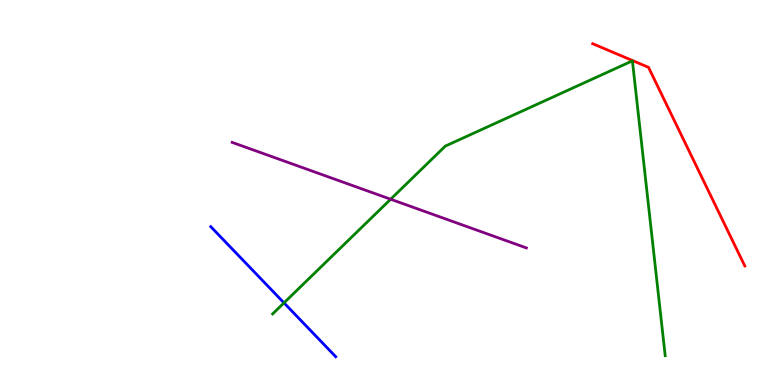[{'lines': ['blue', 'red'], 'intersections': []}, {'lines': ['green', 'red'], 'intersections': []}, {'lines': ['purple', 'red'], 'intersections': []}, {'lines': ['blue', 'green'], 'intersections': [{'x': 3.66, 'y': 2.13}]}, {'lines': ['blue', 'purple'], 'intersections': []}, {'lines': ['green', 'purple'], 'intersections': [{'x': 5.04, 'y': 4.83}]}]